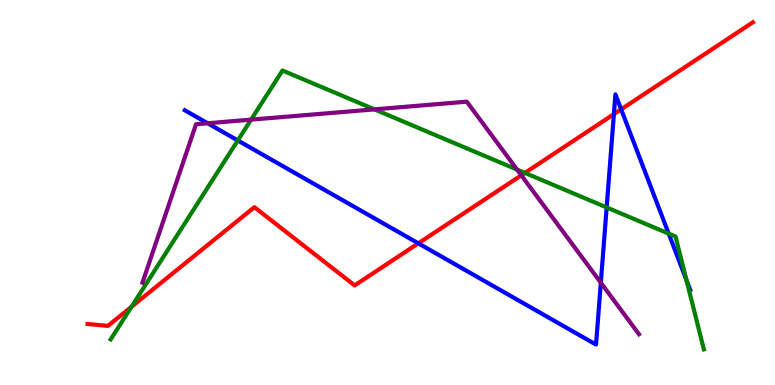[{'lines': ['blue', 'red'], 'intersections': [{'x': 5.4, 'y': 3.68}, {'x': 7.92, 'y': 7.04}, {'x': 8.01, 'y': 7.16}]}, {'lines': ['green', 'red'], 'intersections': [{'x': 1.7, 'y': 2.03}, {'x': 6.77, 'y': 5.51}]}, {'lines': ['purple', 'red'], 'intersections': [{'x': 6.73, 'y': 5.45}]}, {'lines': ['blue', 'green'], 'intersections': [{'x': 3.07, 'y': 6.35}, {'x': 7.83, 'y': 4.61}, {'x': 8.63, 'y': 3.93}, {'x': 8.86, 'y': 2.72}]}, {'lines': ['blue', 'purple'], 'intersections': [{'x': 2.68, 'y': 6.8}, {'x': 7.75, 'y': 2.66}]}, {'lines': ['green', 'purple'], 'intersections': [{'x': 3.24, 'y': 6.89}, {'x': 4.83, 'y': 7.16}, {'x': 6.67, 'y': 5.59}]}]